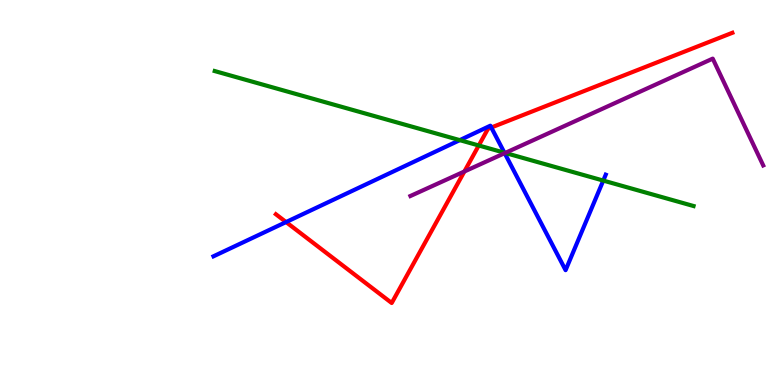[{'lines': ['blue', 'red'], 'intersections': [{'x': 3.69, 'y': 4.23}, {'x': 6.34, 'y': 6.69}]}, {'lines': ['green', 'red'], 'intersections': [{'x': 6.18, 'y': 6.22}]}, {'lines': ['purple', 'red'], 'intersections': [{'x': 5.99, 'y': 5.55}]}, {'lines': ['blue', 'green'], 'intersections': [{'x': 5.93, 'y': 6.36}, {'x': 6.51, 'y': 6.03}, {'x': 7.78, 'y': 5.31}]}, {'lines': ['blue', 'purple'], 'intersections': [{'x': 6.51, 'y': 6.02}]}, {'lines': ['green', 'purple'], 'intersections': [{'x': 6.52, 'y': 6.03}]}]